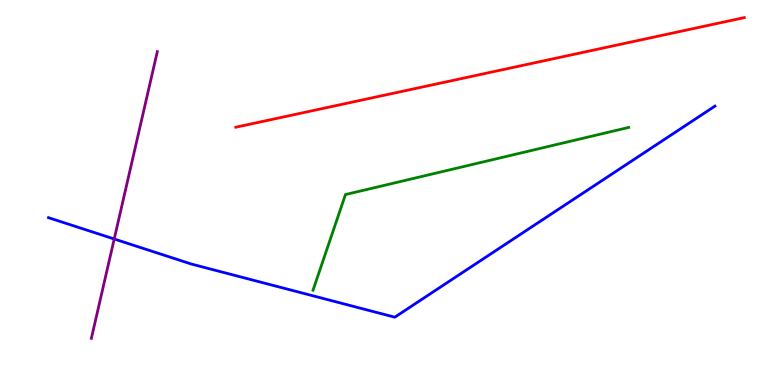[{'lines': ['blue', 'red'], 'intersections': []}, {'lines': ['green', 'red'], 'intersections': []}, {'lines': ['purple', 'red'], 'intersections': []}, {'lines': ['blue', 'green'], 'intersections': []}, {'lines': ['blue', 'purple'], 'intersections': [{'x': 1.47, 'y': 3.79}]}, {'lines': ['green', 'purple'], 'intersections': []}]